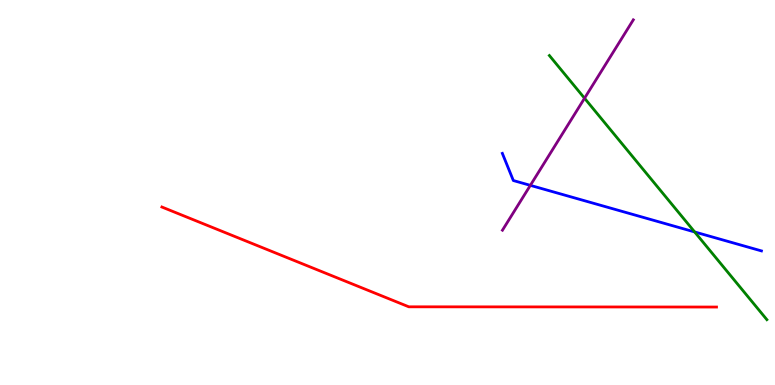[{'lines': ['blue', 'red'], 'intersections': []}, {'lines': ['green', 'red'], 'intersections': []}, {'lines': ['purple', 'red'], 'intersections': []}, {'lines': ['blue', 'green'], 'intersections': [{'x': 8.96, 'y': 3.98}]}, {'lines': ['blue', 'purple'], 'intersections': [{'x': 6.84, 'y': 5.19}]}, {'lines': ['green', 'purple'], 'intersections': [{'x': 7.54, 'y': 7.45}]}]